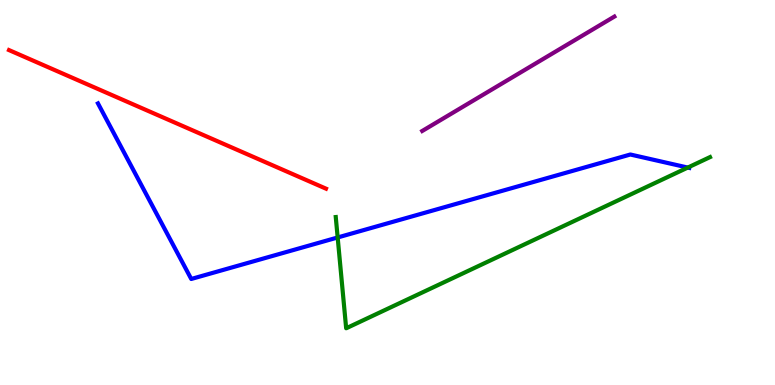[{'lines': ['blue', 'red'], 'intersections': []}, {'lines': ['green', 'red'], 'intersections': []}, {'lines': ['purple', 'red'], 'intersections': []}, {'lines': ['blue', 'green'], 'intersections': [{'x': 4.36, 'y': 3.83}, {'x': 8.87, 'y': 5.65}]}, {'lines': ['blue', 'purple'], 'intersections': []}, {'lines': ['green', 'purple'], 'intersections': []}]